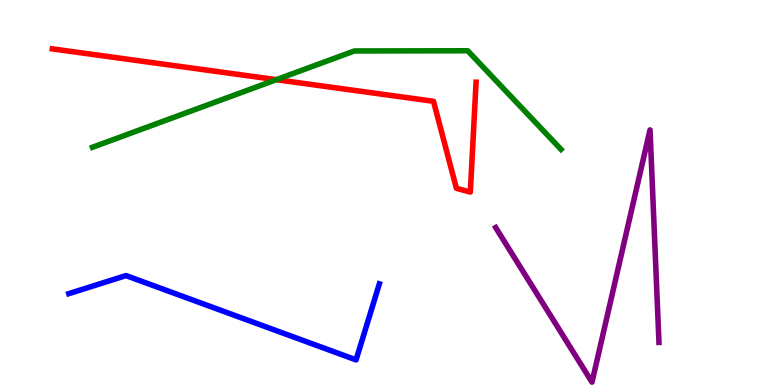[{'lines': ['blue', 'red'], 'intersections': []}, {'lines': ['green', 'red'], 'intersections': [{'x': 3.57, 'y': 7.93}]}, {'lines': ['purple', 'red'], 'intersections': []}, {'lines': ['blue', 'green'], 'intersections': []}, {'lines': ['blue', 'purple'], 'intersections': []}, {'lines': ['green', 'purple'], 'intersections': []}]